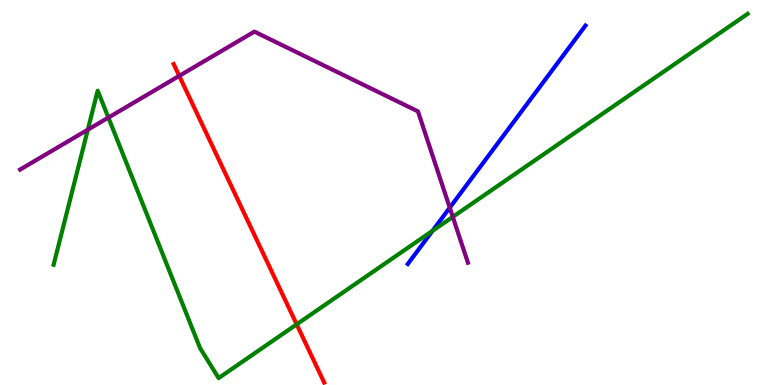[{'lines': ['blue', 'red'], 'intersections': []}, {'lines': ['green', 'red'], 'intersections': [{'x': 3.83, 'y': 1.58}]}, {'lines': ['purple', 'red'], 'intersections': [{'x': 2.31, 'y': 8.03}]}, {'lines': ['blue', 'green'], 'intersections': [{'x': 5.58, 'y': 4.0}]}, {'lines': ['blue', 'purple'], 'intersections': [{'x': 5.8, 'y': 4.61}]}, {'lines': ['green', 'purple'], 'intersections': [{'x': 1.13, 'y': 6.63}, {'x': 1.4, 'y': 6.95}, {'x': 5.84, 'y': 4.37}]}]